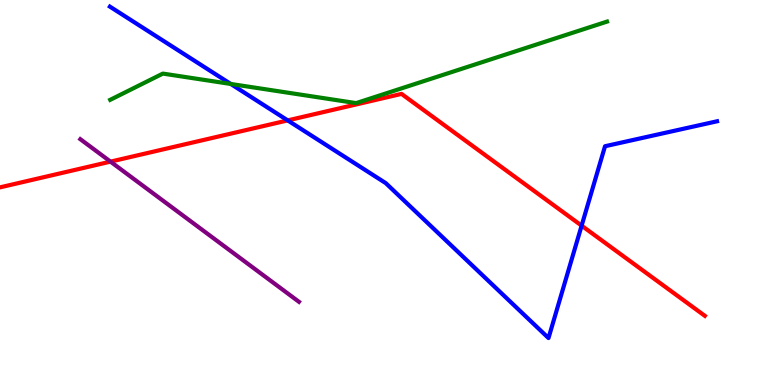[{'lines': ['blue', 'red'], 'intersections': [{'x': 3.71, 'y': 6.87}, {'x': 7.5, 'y': 4.14}]}, {'lines': ['green', 'red'], 'intersections': []}, {'lines': ['purple', 'red'], 'intersections': [{'x': 1.43, 'y': 5.8}]}, {'lines': ['blue', 'green'], 'intersections': [{'x': 2.98, 'y': 7.82}]}, {'lines': ['blue', 'purple'], 'intersections': []}, {'lines': ['green', 'purple'], 'intersections': []}]